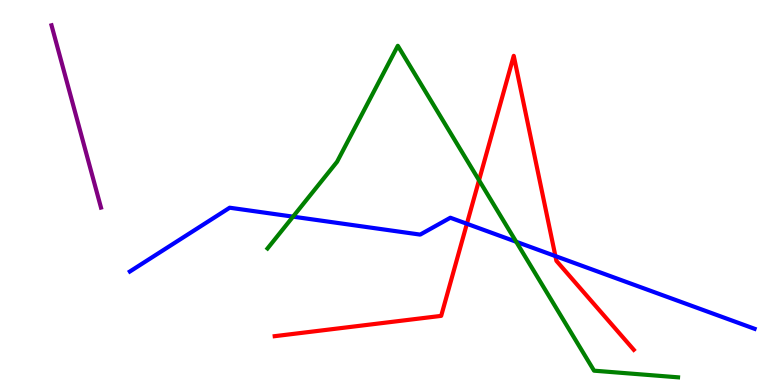[{'lines': ['blue', 'red'], 'intersections': [{'x': 6.02, 'y': 4.19}, {'x': 7.17, 'y': 3.35}]}, {'lines': ['green', 'red'], 'intersections': [{'x': 6.18, 'y': 5.32}]}, {'lines': ['purple', 'red'], 'intersections': []}, {'lines': ['blue', 'green'], 'intersections': [{'x': 3.78, 'y': 4.37}, {'x': 6.66, 'y': 3.72}]}, {'lines': ['blue', 'purple'], 'intersections': []}, {'lines': ['green', 'purple'], 'intersections': []}]